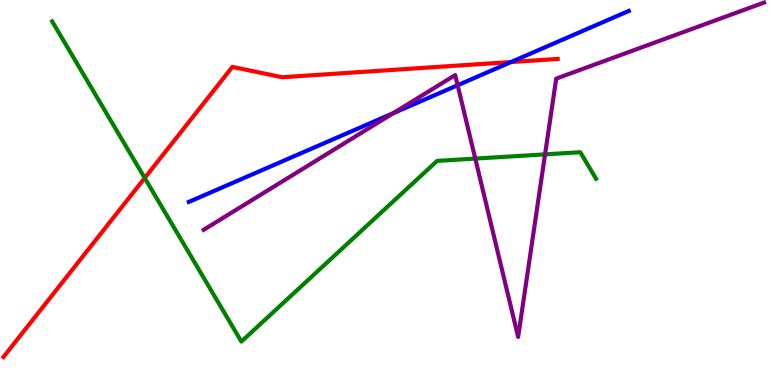[{'lines': ['blue', 'red'], 'intersections': [{'x': 6.59, 'y': 8.39}]}, {'lines': ['green', 'red'], 'intersections': [{'x': 1.87, 'y': 5.38}]}, {'lines': ['purple', 'red'], 'intersections': []}, {'lines': ['blue', 'green'], 'intersections': []}, {'lines': ['blue', 'purple'], 'intersections': [{'x': 5.07, 'y': 7.06}, {'x': 5.9, 'y': 7.79}]}, {'lines': ['green', 'purple'], 'intersections': [{'x': 6.13, 'y': 5.88}, {'x': 7.03, 'y': 5.99}]}]